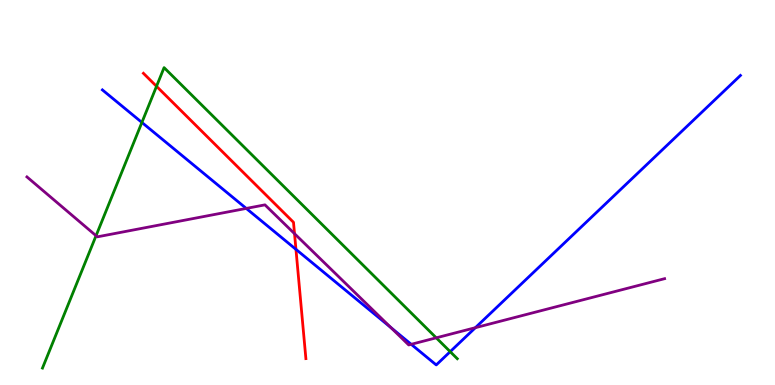[{'lines': ['blue', 'red'], 'intersections': [{'x': 3.82, 'y': 3.52}]}, {'lines': ['green', 'red'], 'intersections': [{'x': 2.02, 'y': 7.76}]}, {'lines': ['purple', 'red'], 'intersections': [{'x': 3.8, 'y': 3.93}]}, {'lines': ['blue', 'green'], 'intersections': [{'x': 1.83, 'y': 6.82}, {'x': 5.81, 'y': 0.866}]}, {'lines': ['blue', 'purple'], 'intersections': [{'x': 3.18, 'y': 4.59}, {'x': 5.04, 'y': 1.49}, {'x': 5.31, 'y': 1.06}, {'x': 6.13, 'y': 1.49}]}, {'lines': ['green', 'purple'], 'intersections': [{'x': 1.24, 'y': 3.88}, {'x': 5.63, 'y': 1.23}]}]